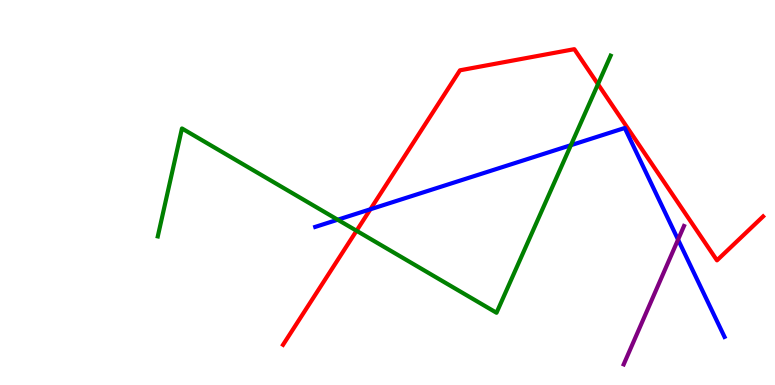[{'lines': ['blue', 'red'], 'intersections': [{'x': 4.78, 'y': 4.56}]}, {'lines': ['green', 'red'], 'intersections': [{'x': 4.6, 'y': 4.01}, {'x': 7.72, 'y': 7.81}]}, {'lines': ['purple', 'red'], 'intersections': []}, {'lines': ['blue', 'green'], 'intersections': [{'x': 4.36, 'y': 4.29}, {'x': 7.37, 'y': 6.23}]}, {'lines': ['blue', 'purple'], 'intersections': [{'x': 8.75, 'y': 3.78}]}, {'lines': ['green', 'purple'], 'intersections': []}]